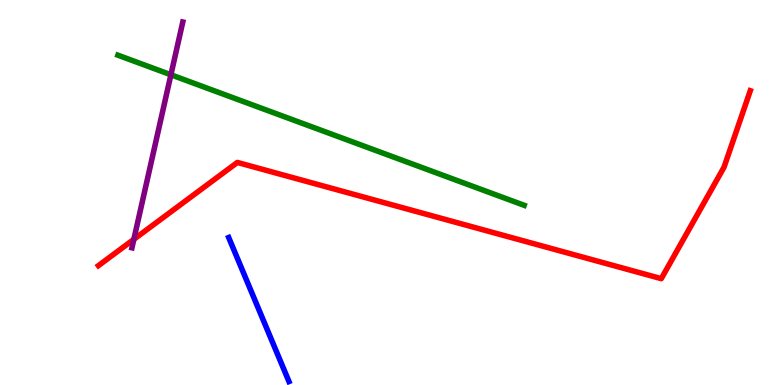[{'lines': ['blue', 'red'], 'intersections': []}, {'lines': ['green', 'red'], 'intersections': []}, {'lines': ['purple', 'red'], 'intersections': [{'x': 1.73, 'y': 3.78}]}, {'lines': ['blue', 'green'], 'intersections': []}, {'lines': ['blue', 'purple'], 'intersections': []}, {'lines': ['green', 'purple'], 'intersections': [{'x': 2.21, 'y': 8.06}]}]